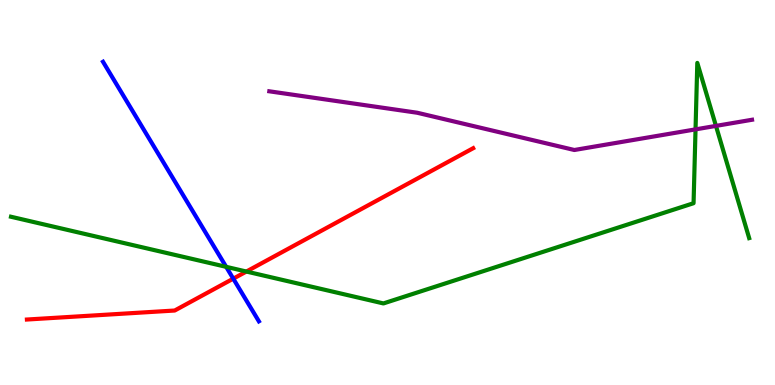[{'lines': ['blue', 'red'], 'intersections': [{'x': 3.01, 'y': 2.76}]}, {'lines': ['green', 'red'], 'intersections': [{'x': 3.18, 'y': 2.95}]}, {'lines': ['purple', 'red'], 'intersections': []}, {'lines': ['blue', 'green'], 'intersections': [{'x': 2.92, 'y': 3.07}]}, {'lines': ['blue', 'purple'], 'intersections': []}, {'lines': ['green', 'purple'], 'intersections': [{'x': 8.97, 'y': 6.64}, {'x': 9.24, 'y': 6.73}]}]